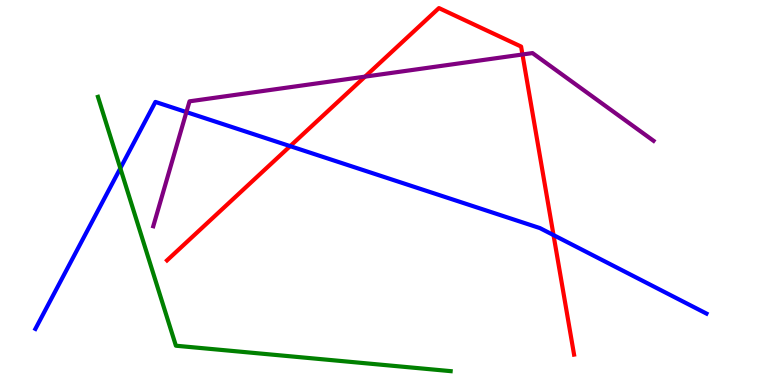[{'lines': ['blue', 'red'], 'intersections': [{'x': 3.74, 'y': 6.2}, {'x': 7.14, 'y': 3.89}]}, {'lines': ['green', 'red'], 'intersections': []}, {'lines': ['purple', 'red'], 'intersections': [{'x': 4.71, 'y': 8.01}, {'x': 6.74, 'y': 8.58}]}, {'lines': ['blue', 'green'], 'intersections': [{'x': 1.55, 'y': 5.63}]}, {'lines': ['blue', 'purple'], 'intersections': [{'x': 2.41, 'y': 7.09}]}, {'lines': ['green', 'purple'], 'intersections': []}]